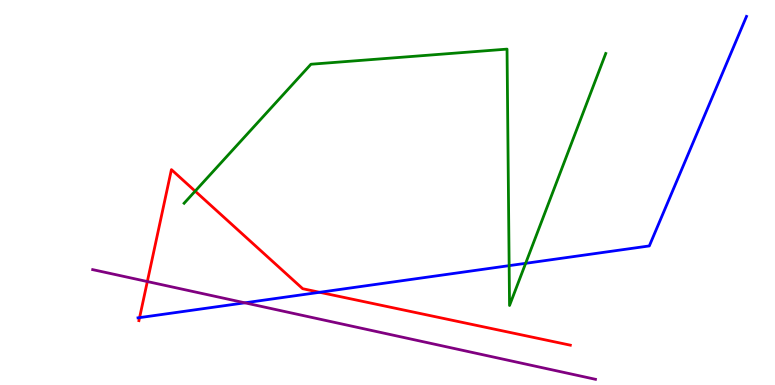[{'lines': ['blue', 'red'], 'intersections': [{'x': 1.8, 'y': 1.75}, {'x': 4.12, 'y': 2.41}]}, {'lines': ['green', 'red'], 'intersections': [{'x': 2.52, 'y': 5.03}]}, {'lines': ['purple', 'red'], 'intersections': [{'x': 1.9, 'y': 2.69}]}, {'lines': ['blue', 'green'], 'intersections': [{'x': 6.57, 'y': 3.1}, {'x': 6.78, 'y': 3.16}]}, {'lines': ['blue', 'purple'], 'intersections': [{'x': 3.16, 'y': 2.13}]}, {'lines': ['green', 'purple'], 'intersections': []}]